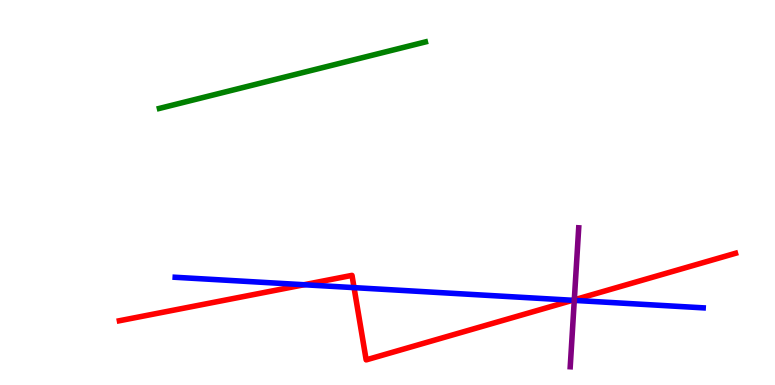[{'lines': ['blue', 'red'], 'intersections': [{'x': 3.92, 'y': 2.6}, {'x': 4.57, 'y': 2.53}, {'x': 7.39, 'y': 2.2}]}, {'lines': ['green', 'red'], 'intersections': []}, {'lines': ['purple', 'red'], 'intersections': [{'x': 7.41, 'y': 2.21}]}, {'lines': ['blue', 'green'], 'intersections': []}, {'lines': ['blue', 'purple'], 'intersections': [{'x': 7.41, 'y': 2.2}]}, {'lines': ['green', 'purple'], 'intersections': []}]